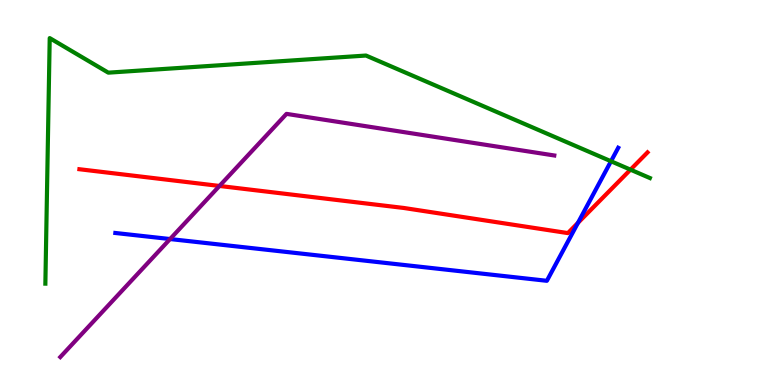[{'lines': ['blue', 'red'], 'intersections': [{'x': 7.46, 'y': 4.21}]}, {'lines': ['green', 'red'], 'intersections': [{'x': 8.14, 'y': 5.59}]}, {'lines': ['purple', 'red'], 'intersections': [{'x': 2.83, 'y': 5.17}]}, {'lines': ['blue', 'green'], 'intersections': [{'x': 7.88, 'y': 5.81}]}, {'lines': ['blue', 'purple'], 'intersections': [{'x': 2.19, 'y': 3.79}]}, {'lines': ['green', 'purple'], 'intersections': []}]